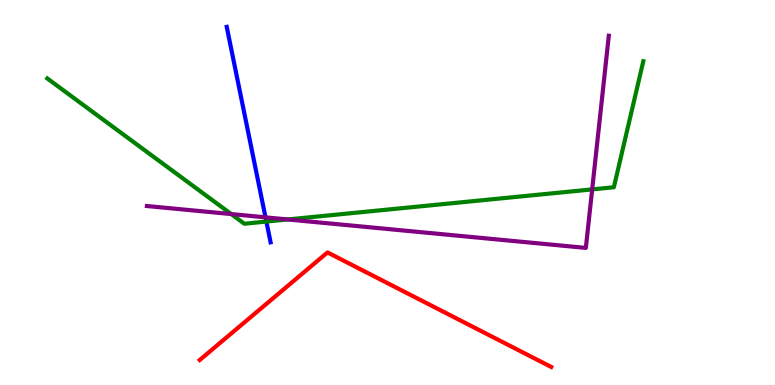[{'lines': ['blue', 'red'], 'intersections': []}, {'lines': ['green', 'red'], 'intersections': []}, {'lines': ['purple', 'red'], 'intersections': []}, {'lines': ['blue', 'green'], 'intersections': [{'x': 3.44, 'y': 4.25}]}, {'lines': ['blue', 'purple'], 'intersections': [{'x': 3.43, 'y': 4.35}]}, {'lines': ['green', 'purple'], 'intersections': [{'x': 2.98, 'y': 4.44}, {'x': 3.71, 'y': 4.3}, {'x': 7.64, 'y': 5.08}]}]